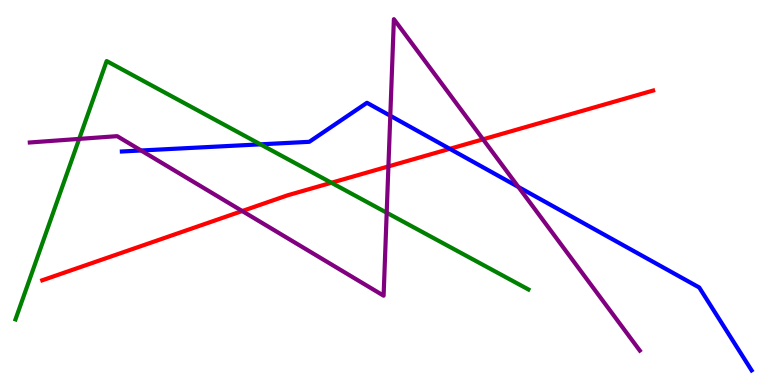[{'lines': ['blue', 'red'], 'intersections': [{'x': 5.8, 'y': 6.13}]}, {'lines': ['green', 'red'], 'intersections': [{'x': 4.28, 'y': 5.25}]}, {'lines': ['purple', 'red'], 'intersections': [{'x': 3.13, 'y': 4.52}, {'x': 5.01, 'y': 5.68}, {'x': 6.23, 'y': 6.38}]}, {'lines': ['blue', 'green'], 'intersections': [{'x': 3.36, 'y': 6.25}]}, {'lines': ['blue', 'purple'], 'intersections': [{'x': 1.82, 'y': 6.09}, {'x': 5.04, 'y': 6.99}, {'x': 6.69, 'y': 5.14}]}, {'lines': ['green', 'purple'], 'intersections': [{'x': 1.02, 'y': 6.39}, {'x': 4.99, 'y': 4.48}]}]